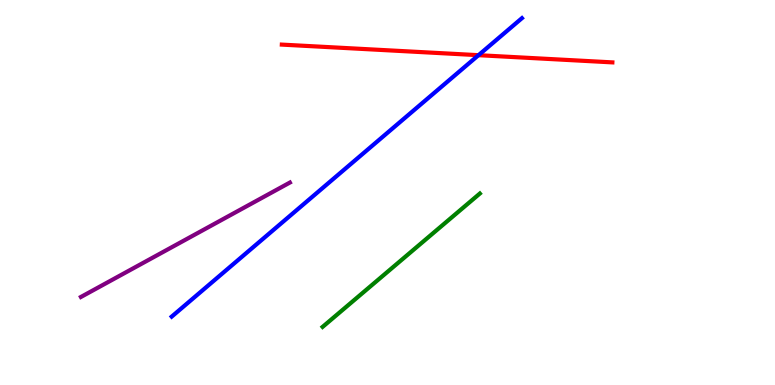[{'lines': ['blue', 'red'], 'intersections': [{'x': 6.17, 'y': 8.57}]}, {'lines': ['green', 'red'], 'intersections': []}, {'lines': ['purple', 'red'], 'intersections': []}, {'lines': ['blue', 'green'], 'intersections': []}, {'lines': ['blue', 'purple'], 'intersections': []}, {'lines': ['green', 'purple'], 'intersections': []}]